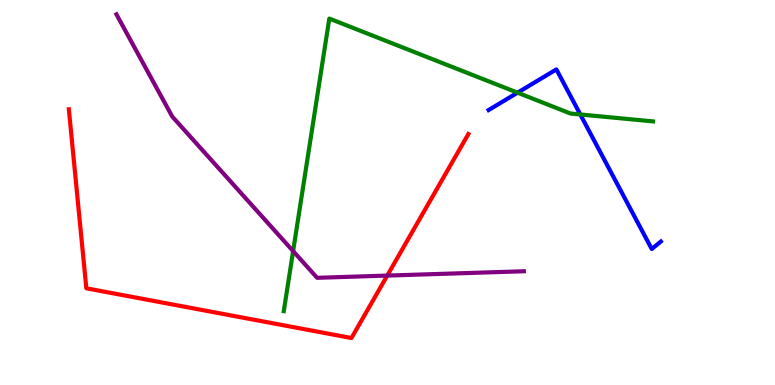[{'lines': ['blue', 'red'], 'intersections': []}, {'lines': ['green', 'red'], 'intersections': []}, {'lines': ['purple', 'red'], 'intersections': [{'x': 5.0, 'y': 2.84}]}, {'lines': ['blue', 'green'], 'intersections': [{'x': 6.68, 'y': 7.59}, {'x': 7.49, 'y': 7.03}]}, {'lines': ['blue', 'purple'], 'intersections': []}, {'lines': ['green', 'purple'], 'intersections': [{'x': 3.78, 'y': 3.48}]}]